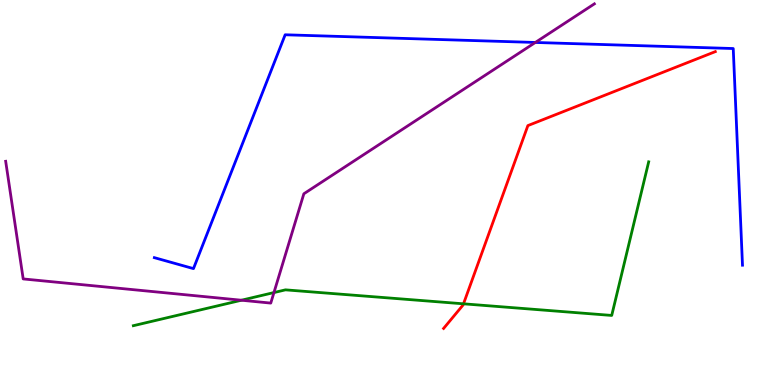[{'lines': ['blue', 'red'], 'intersections': []}, {'lines': ['green', 'red'], 'intersections': [{'x': 5.98, 'y': 2.11}]}, {'lines': ['purple', 'red'], 'intersections': []}, {'lines': ['blue', 'green'], 'intersections': []}, {'lines': ['blue', 'purple'], 'intersections': [{'x': 6.91, 'y': 8.9}]}, {'lines': ['green', 'purple'], 'intersections': [{'x': 3.12, 'y': 2.2}, {'x': 3.53, 'y': 2.4}]}]